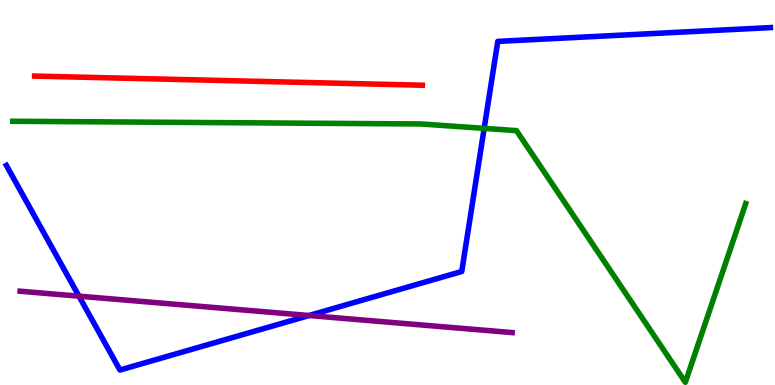[{'lines': ['blue', 'red'], 'intersections': []}, {'lines': ['green', 'red'], 'intersections': []}, {'lines': ['purple', 'red'], 'intersections': []}, {'lines': ['blue', 'green'], 'intersections': [{'x': 6.25, 'y': 6.67}]}, {'lines': ['blue', 'purple'], 'intersections': [{'x': 1.02, 'y': 2.31}, {'x': 3.99, 'y': 1.8}]}, {'lines': ['green', 'purple'], 'intersections': []}]